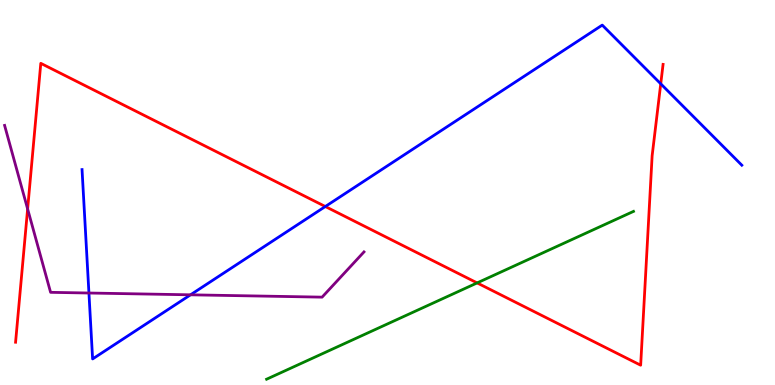[{'lines': ['blue', 'red'], 'intersections': [{'x': 4.2, 'y': 4.64}, {'x': 8.53, 'y': 7.82}]}, {'lines': ['green', 'red'], 'intersections': [{'x': 6.16, 'y': 2.65}]}, {'lines': ['purple', 'red'], 'intersections': [{'x': 0.356, 'y': 4.57}]}, {'lines': ['blue', 'green'], 'intersections': []}, {'lines': ['blue', 'purple'], 'intersections': [{'x': 1.15, 'y': 2.39}, {'x': 2.46, 'y': 2.34}]}, {'lines': ['green', 'purple'], 'intersections': []}]